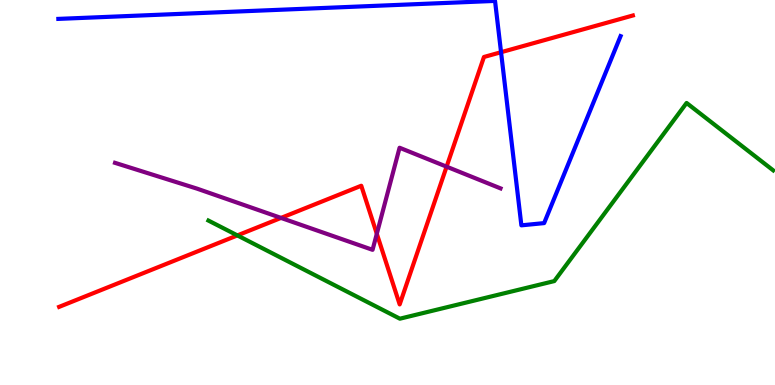[{'lines': ['blue', 'red'], 'intersections': [{'x': 6.47, 'y': 8.64}]}, {'lines': ['green', 'red'], 'intersections': [{'x': 3.06, 'y': 3.89}]}, {'lines': ['purple', 'red'], 'intersections': [{'x': 3.63, 'y': 4.34}, {'x': 4.86, 'y': 3.93}, {'x': 5.76, 'y': 5.67}]}, {'lines': ['blue', 'green'], 'intersections': []}, {'lines': ['blue', 'purple'], 'intersections': []}, {'lines': ['green', 'purple'], 'intersections': []}]